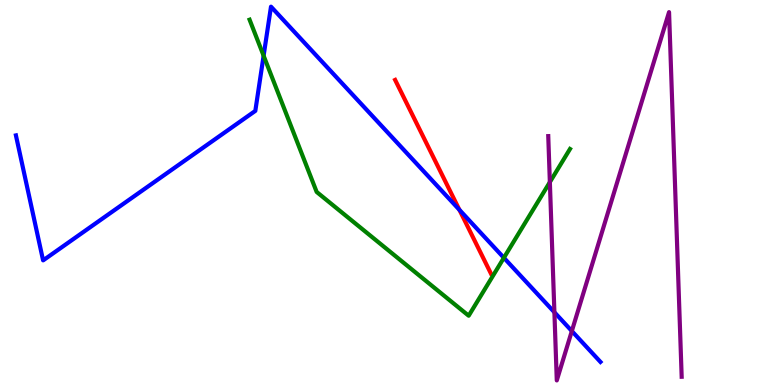[{'lines': ['blue', 'red'], 'intersections': [{'x': 5.93, 'y': 4.55}]}, {'lines': ['green', 'red'], 'intersections': []}, {'lines': ['purple', 'red'], 'intersections': []}, {'lines': ['blue', 'green'], 'intersections': [{'x': 3.4, 'y': 8.55}, {'x': 6.5, 'y': 3.3}]}, {'lines': ['blue', 'purple'], 'intersections': [{'x': 7.15, 'y': 1.89}, {'x': 7.38, 'y': 1.4}]}, {'lines': ['green', 'purple'], 'intersections': [{'x': 7.09, 'y': 5.27}]}]